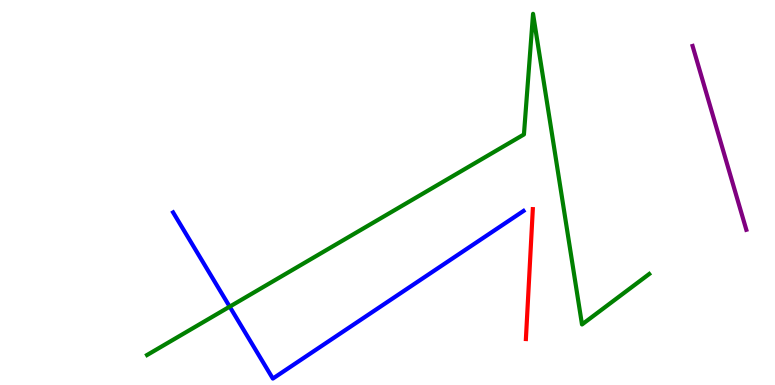[{'lines': ['blue', 'red'], 'intersections': []}, {'lines': ['green', 'red'], 'intersections': []}, {'lines': ['purple', 'red'], 'intersections': []}, {'lines': ['blue', 'green'], 'intersections': [{'x': 2.96, 'y': 2.03}]}, {'lines': ['blue', 'purple'], 'intersections': []}, {'lines': ['green', 'purple'], 'intersections': []}]